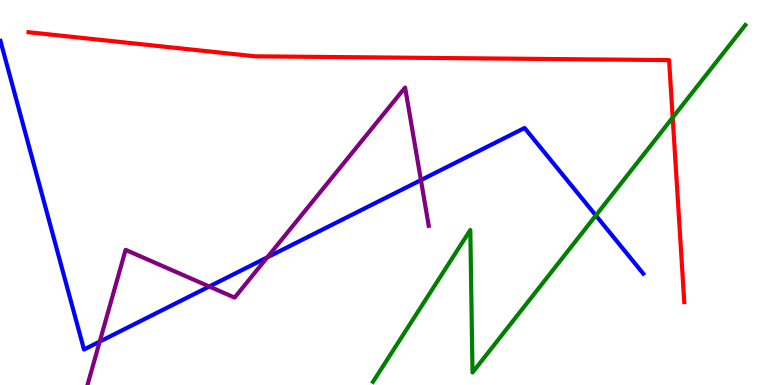[{'lines': ['blue', 'red'], 'intersections': []}, {'lines': ['green', 'red'], 'intersections': [{'x': 8.68, 'y': 6.95}]}, {'lines': ['purple', 'red'], 'intersections': []}, {'lines': ['blue', 'green'], 'intersections': [{'x': 7.69, 'y': 4.4}]}, {'lines': ['blue', 'purple'], 'intersections': [{'x': 1.29, 'y': 1.13}, {'x': 2.7, 'y': 2.56}, {'x': 3.45, 'y': 3.32}, {'x': 5.43, 'y': 5.32}]}, {'lines': ['green', 'purple'], 'intersections': []}]